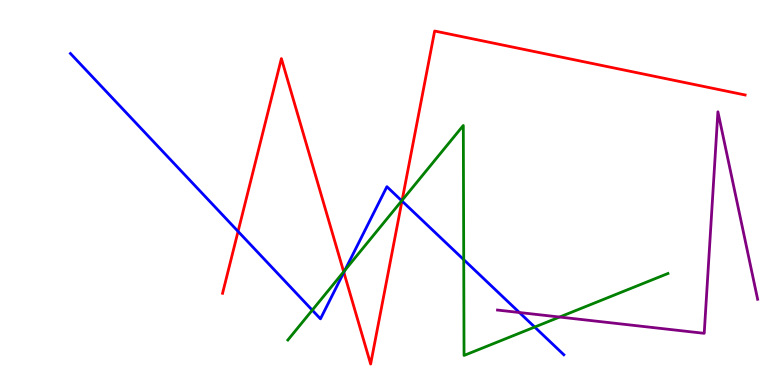[{'lines': ['blue', 'red'], 'intersections': [{'x': 3.07, 'y': 3.99}, {'x': 4.44, 'y': 2.93}, {'x': 5.19, 'y': 4.78}]}, {'lines': ['green', 'red'], 'intersections': [{'x': 4.43, 'y': 2.94}, {'x': 5.19, 'y': 4.8}]}, {'lines': ['purple', 'red'], 'intersections': []}, {'lines': ['blue', 'green'], 'intersections': [{'x': 4.03, 'y': 1.94}, {'x': 4.45, 'y': 2.98}, {'x': 5.18, 'y': 4.79}, {'x': 5.98, 'y': 3.26}, {'x': 6.9, 'y': 1.51}]}, {'lines': ['blue', 'purple'], 'intersections': [{'x': 6.7, 'y': 1.88}]}, {'lines': ['green', 'purple'], 'intersections': [{'x': 7.22, 'y': 1.77}]}]